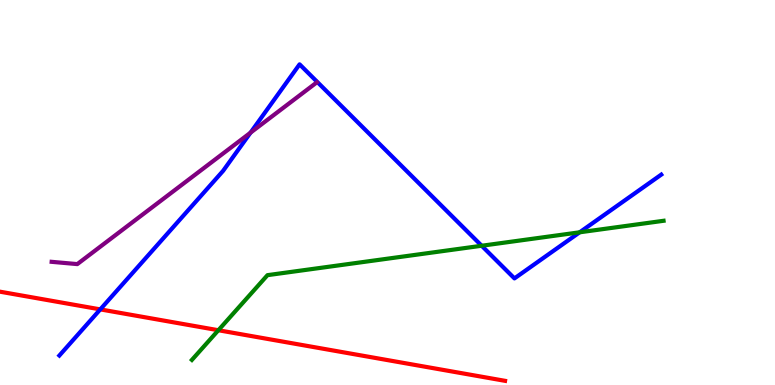[{'lines': ['blue', 'red'], 'intersections': [{'x': 1.29, 'y': 1.96}]}, {'lines': ['green', 'red'], 'intersections': [{'x': 2.82, 'y': 1.42}]}, {'lines': ['purple', 'red'], 'intersections': []}, {'lines': ['blue', 'green'], 'intersections': [{'x': 6.22, 'y': 3.62}, {'x': 7.48, 'y': 3.97}]}, {'lines': ['blue', 'purple'], 'intersections': [{'x': 3.23, 'y': 6.55}]}, {'lines': ['green', 'purple'], 'intersections': []}]